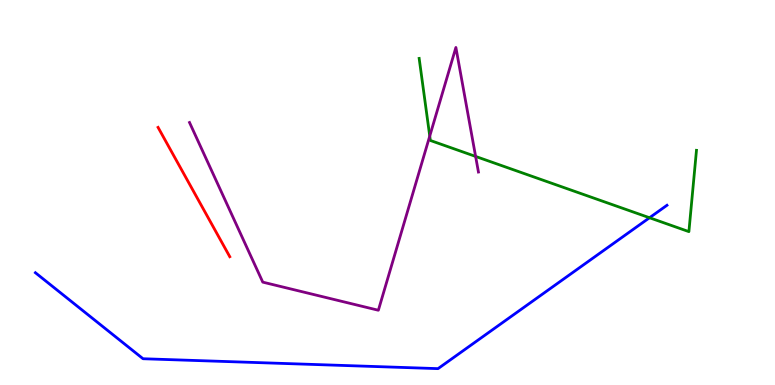[{'lines': ['blue', 'red'], 'intersections': []}, {'lines': ['green', 'red'], 'intersections': []}, {'lines': ['purple', 'red'], 'intersections': []}, {'lines': ['blue', 'green'], 'intersections': [{'x': 8.38, 'y': 4.34}]}, {'lines': ['blue', 'purple'], 'intersections': []}, {'lines': ['green', 'purple'], 'intersections': [{'x': 5.55, 'y': 6.47}, {'x': 6.14, 'y': 5.94}]}]